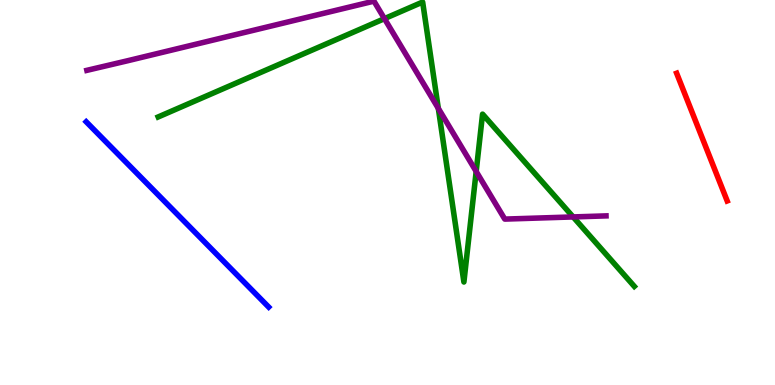[{'lines': ['blue', 'red'], 'intersections': []}, {'lines': ['green', 'red'], 'intersections': []}, {'lines': ['purple', 'red'], 'intersections': []}, {'lines': ['blue', 'green'], 'intersections': []}, {'lines': ['blue', 'purple'], 'intersections': []}, {'lines': ['green', 'purple'], 'intersections': [{'x': 4.96, 'y': 9.52}, {'x': 5.66, 'y': 7.18}, {'x': 6.14, 'y': 5.55}, {'x': 7.4, 'y': 4.37}]}]